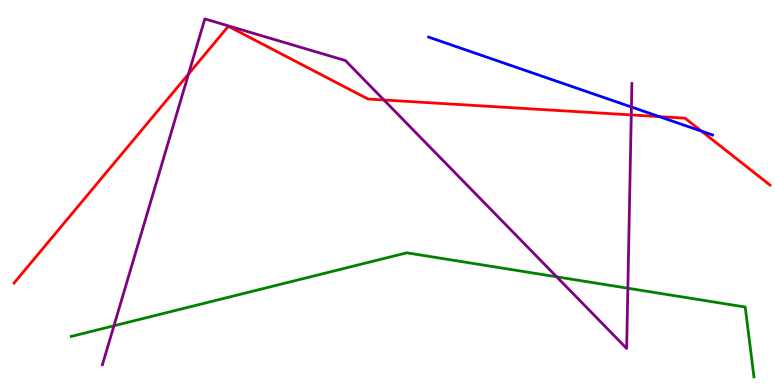[{'lines': ['blue', 'red'], 'intersections': [{'x': 8.51, 'y': 6.97}, {'x': 9.05, 'y': 6.59}]}, {'lines': ['green', 'red'], 'intersections': []}, {'lines': ['purple', 'red'], 'intersections': [{'x': 2.43, 'y': 8.08}, {'x': 4.95, 'y': 7.4}, {'x': 8.15, 'y': 7.01}]}, {'lines': ['blue', 'green'], 'intersections': []}, {'lines': ['blue', 'purple'], 'intersections': [{'x': 8.15, 'y': 7.22}]}, {'lines': ['green', 'purple'], 'intersections': [{'x': 1.47, 'y': 1.54}, {'x': 7.18, 'y': 2.81}, {'x': 8.1, 'y': 2.51}]}]